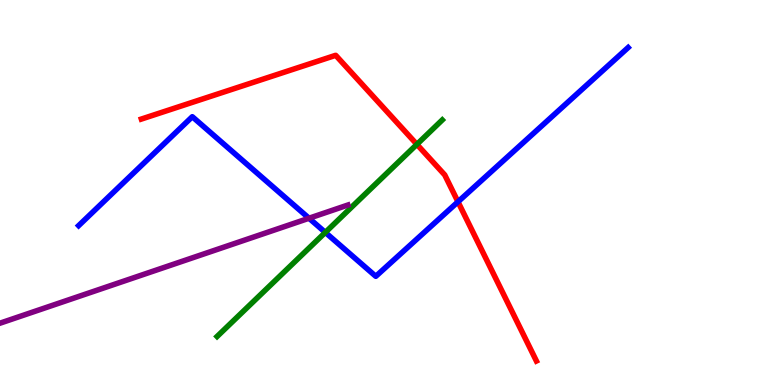[{'lines': ['blue', 'red'], 'intersections': [{'x': 5.91, 'y': 4.76}]}, {'lines': ['green', 'red'], 'intersections': [{'x': 5.38, 'y': 6.25}]}, {'lines': ['purple', 'red'], 'intersections': []}, {'lines': ['blue', 'green'], 'intersections': [{'x': 4.2, 'y': 3.96}]}, {'lines': ['blue', 'purple'], 'intersections': [{'x': 3.99, 'y': 4.33}]}, {'lines': ['green', 'purple'], 'intersections': []}]